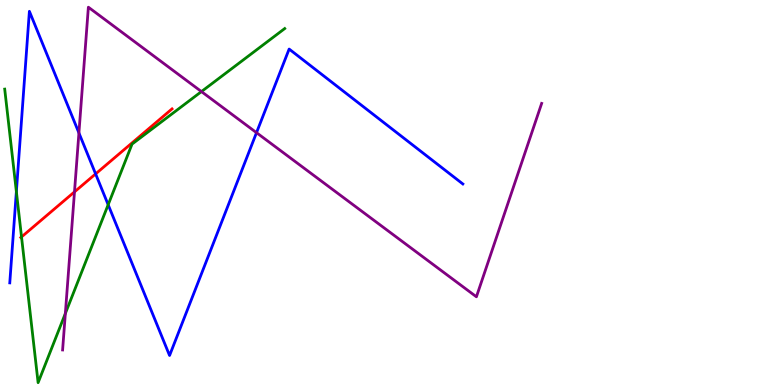[{'lines': ['blue', 'red'], 'intersections': [{'x': 1.23, 'y': 5.48}]}, {'lines': ['green', 'red'], 'intersections': [{'x': 0.278, 'y': 3.85}]}, {'lines': ['purple', 'red'], 'intersections': [{'x': 0.961, 'y': 5.02}]}, {'lines': ['blue', 'green'], 'intersections': [{'x': 0.211, 'y': 5.02}, {'x': 1.4, 'y': 4.68}]}, {'lines': ['blue', 'purple'], 'intersections': [{'x': 1.02, 'y': 6.55}, {'x': 3.31, 'y': 6.55}]}, {'lines': ['green', 'purple'], 'intersections': [{'x': 0.843, 'y': 1.86}, {'x': 2.6, 'y': 7.62}]}]